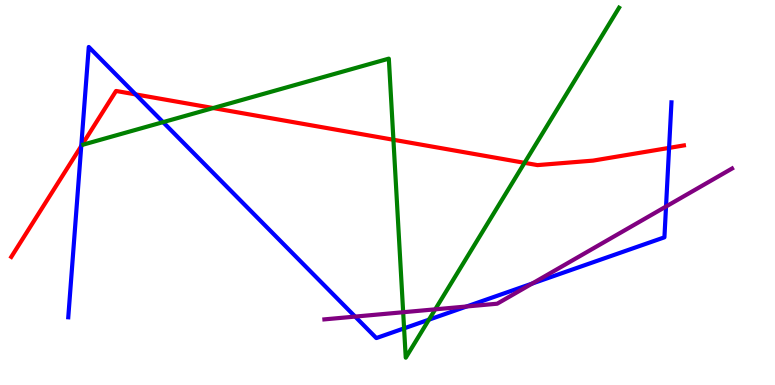[{'lines': ['blue', 'red'], 'intersections': [{'x': 1.05, 'y': 6.21}, {'x': 1.75, 'y': 7.55}, {'x': 8.63, 'y': 6.16}]}, {'lines': ['green', 'red'], 'intersections': [{'x': 2.75, 'y': 7.19}, {'x': 5.08, 'y': 6.37}, {'x': 6.77, 'y': 5.77}]}, {'lines': ['purple', 'red'], 'intersections': []}, {'lines': ['blue', 'green'], 'intersections': [{'x': 2.1, 'y': 6.83}, {'x': 5.21, 'y': 1.47}, {'x': 5.53, 'y': 1.7}]}, {'lines': ['blue', 'purple'], 'intersections': [{'x': 4.58, 'y': 1.78}, {'x': 6.02, 'y': 2.04}, {'x': 6.87, 'y': 2.63}, {'x': 8.59, 'y': 4.64}]}, {'lines': ['green', 'purple'], 'intersections': [{'x': 5.2, 'y': 1.89}, {'x': 5.62, 'y': 1.97}]}]